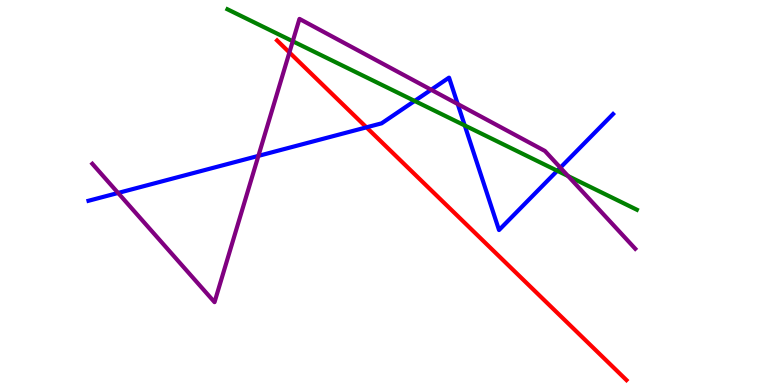[{'lines': ['blue', 'red'], 'intersections': [{'x': 4.73, 'y': 6.69}]}, {'lines': ['green', 'red'], 'intersections': []}, {'lines': ['purple', 'red'], 'intersections': [{'x': 3.73, 'y': 8.64}]}, {'lines': ['blue', 'green'], 'intersections': [{'x': 5.35, 'y': 7.38}, {'x': 6.0, 'y': 6.74}, {'x': 7.19, 'y': 5.56}]}, {'lines': ['blue', 'purple'], 'intersections': [{'x': 1.52, 'y': 4.99}, {'x': 3.33, 'y': 5.95}, {'x': 5.56, 'y': 7.67}, {'x': 5.91, 'y': 7.3}, {'x': 7.23, 'y': 5.65}]}, {'lines': ['green', 'purple'], 'intersections': [{'x': 3.78, 'y': 8.93}, {'x': 7.33, 'y': 5.43}]}]